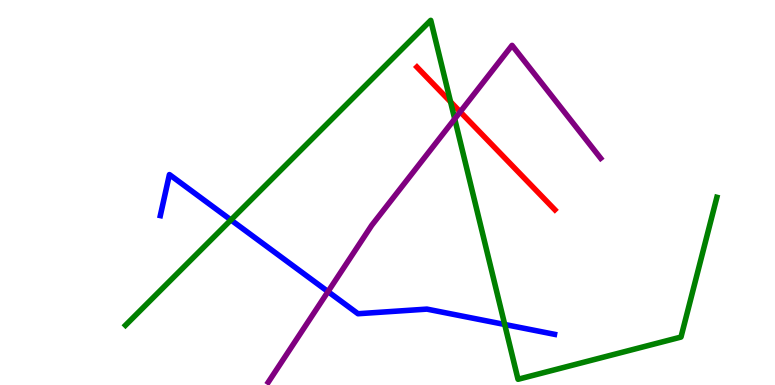[{'lines': ['blue', 'red'], 'intersections': []}, {'lines': ['green', 'red'], 'intersections': [{'x': 5.81, 'y': 7.35}]}, {'lines': ['purple', 'red'], 'intersections': [{'x': 5.94, 'y': 7.1}]}, {'lines': ['blue', 'green'], 'intersections': [{'x': 2.98, 'y': 4.29}, {'x': 6.51, 'y': 1.57}]}, {'lines': ['blue', 'purple'], 'intersections': [{'x': 4.23, 'y': 2.43}]}, {'lines': ['green', 'purple'], 'intersections': [{'x': 5.87, 'y': 6.91}]}]